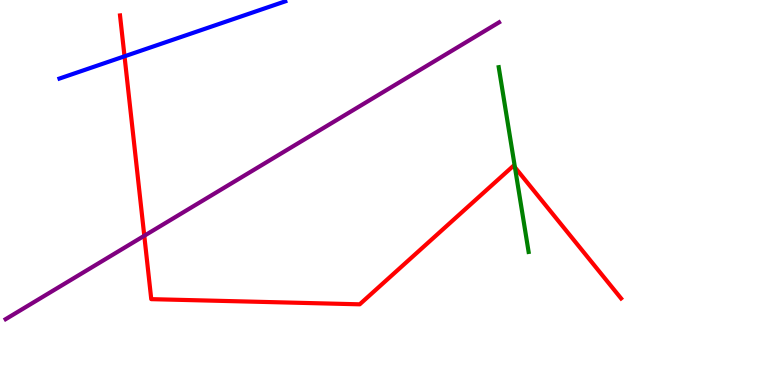[{'lines': ['blue', 'red'], 'intersections': [{'x': 1.61, 'y': 8.54}]}, {'lines': ['green', 'red'], 'intersections': [{'x': 6.64, 'y': 5.65}]}, {'lines': ['purple', 'red'], 'intersections': [{'x': 1.86, 'y': 3.88}]}, {'lines': ['blue', 'green'], 'intersections': []}, {'lines': ['blue', 'purple'], 'intersections': []}, {'lines': ['green', 'purple'], 'intersections': []}]